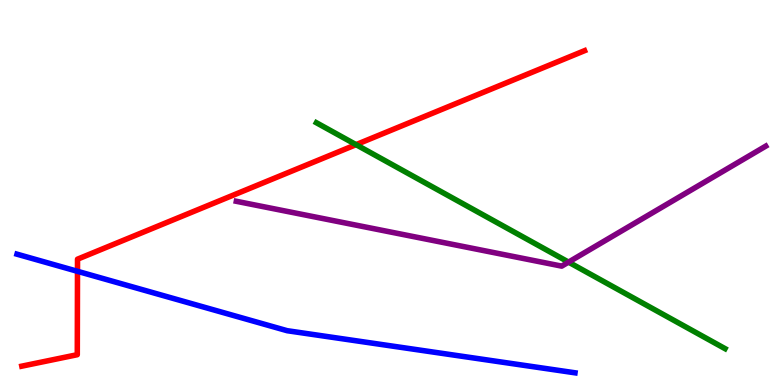[{'lines': ['blue', 'red'], 'intersections': [{'x': 1.0, 'y': 2.95}]}, {'lines': ['green', 'red'], 'intersections': [{'x': 4.59, 'y': 6.24}]}, {'lines': ['purple', 'red'], 'intersections': []}, {'lines': ['blue', 'green'], 'intersections': []}, {'lines': ['blue', 'purple'], 'intersections': []}, {'lines': ['green', 'purple'], 'intersections': [{'x': 7.34, 'y': 3.19}]}]